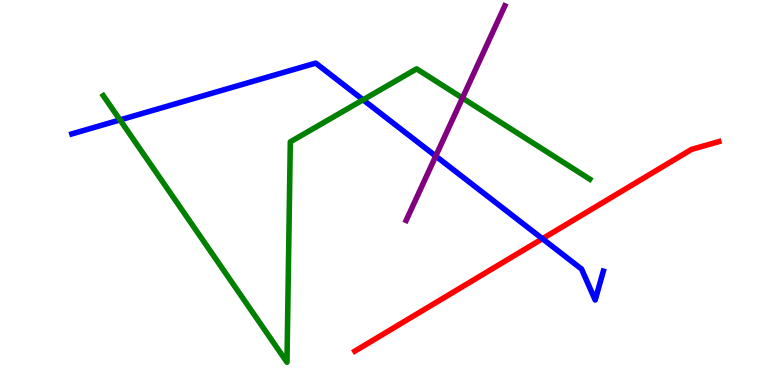[{'lines': ['blue', 'red'], 'intersections': [{'x': 7.0, 'y': 3.8}]}, {'lines': ['green', 'red'], 'intersections': []}, {'lines': ['purple', 'red'], 'intersections': []}, {'lines': ['blue', 'green'], 'intersections': [{'x': 1.55, 'y': 6.89}, {'x': 4.68, 'y': 7.41}]}, {'lines': ['blue', 'purple'], 'intersections': [{'x': 5.62, 'y': 5.95}]}, {'lines': ['green', 'purple'], 'intersections': [{'x': 5.97, 'y': 7.45}]}]